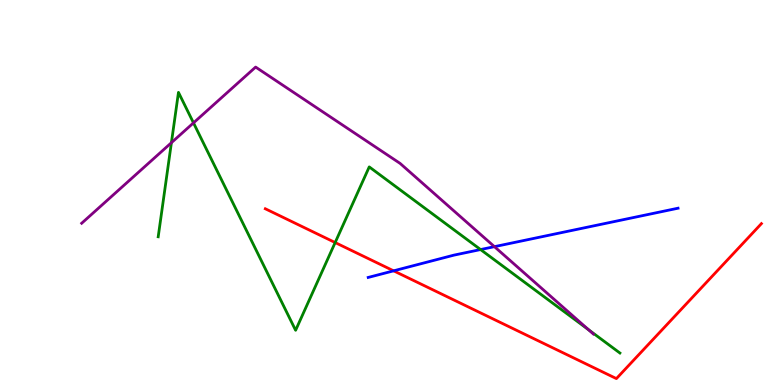[{'lines': ['blue', 'red'], 'intersections': [{'x': 5.08, 'y': 2.97}]}, {'lines': ['green', 'red'], 'intersections': [{'x': 4.32, 'y': 3.7}]}, {'lines': ['purple', 'red'], 'intersections': []}, {'lines': ['blue', 'green'], 'intersections': [{'x': 6.2, 'y': 3.52}]}, {'lines': ['blue', 'purple'], 'intersections': [{'x': 6.38, 'y': 3.59}]}, {'lines': ['green', 'purple'], 'intersections': [{'x': 2.21, 'y': 6.29}, {'x': 2.5, 'y': 6.81}, {'x': 7.59, 'y': 1.44}]}]